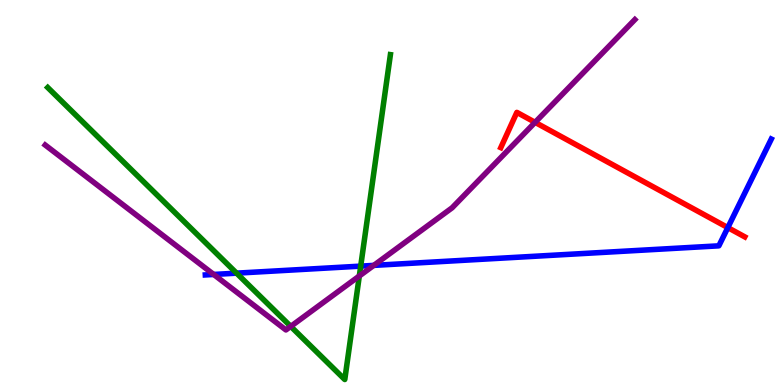[{'lines': ['blue', 'red'], 'intersections': [{'x': 9.39, 'y': 4.09}]}, {'lines': ['green', 'red'], 'intersections': []}, {'lines': ['purple', 'red'], 'intersections': [{'x': 6.9, 'y': 6.82}]}, {'lines': ['blue', 'green'], 'intersections': [{'x': 3.05, 'y': 2.9}, {'x': 4.65, 'y': 3.09}]}, {'lines': ['blue', 'purple'], 'intersections': [{'x': 2.76, 'y': 2.87}, {'x': 4.82, 'y': 3.11}]}, {'lines': ['green', 'purple'], 'intersections': [{'x': 3.75, 'y': 1.52}, {'x': 4.64, 'y': 2.83}]}]